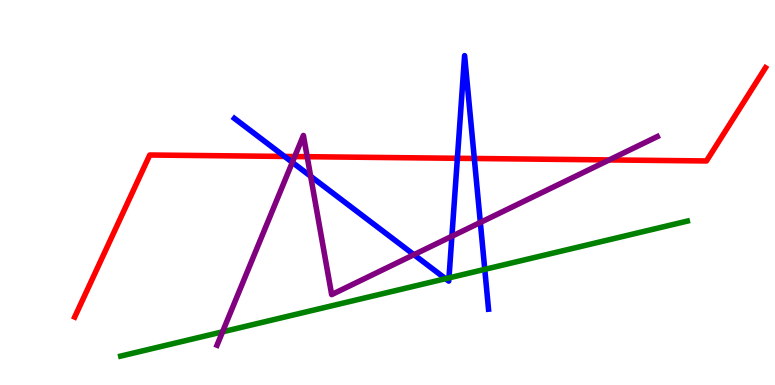[{'lines': ['blue', 'red'], 'intersections': [{'x': 3.67, 'y': 5.94}, {'x': 5.9, 'y': 5.89}, {'x': 6.12, 'y': 5.88}]}, {'lines': ['green', 'red'], 'intersections': []}, {'lines': ['purple', 'red'], 'intersections': [{'x': 3.8, 'y': 5.93}, {'x': 3.96, 'y': 5.93}, {'x': 7.86, 'y': 5.85}]}, {'lines': ['blue', 'green'], 'intersections': [{'x': 5.75, 'y': 2.76}, {'x': 5.79, 'y': 2.78}, {'x': 6.26, 'y': 3.0}]}, {'lines': ['blue', 'purple'], 'intersections': [{'x': 3.77, 'y': 5.78}, {'x': 4.01, 'y': 5.42}, {'x': 5.34, 'y': 3.39}, {'x': 5.83, 'y': 3.86}, {'x': 6.2, 'y': 4.22}]}, {'lines': ['green', 'purple'], 'intersections': [{'x': 2.87, 'y': 1.38}]}]